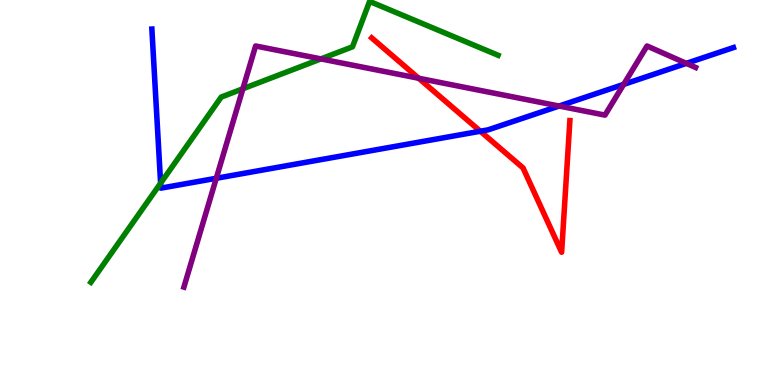[{'lines': ['blue', 'red'], 'intersections': [{'x': 6.2, 'y': 6.59}]}, {'lines': ['green', 'red'], 'intersections': []}, {'lines': ['purple', 'red'], 'intersections': [{'x': 5.4, 'y': 7.97}]}, {'lines': ['blue', 'green'], 'intersections': [{'x': 2.07, 'y': 5.24}]}, {'lines': ['blue', 'purple'], 'intersections': [{'x': 2.79, 'y': 5.37}, {'x': 7.21, 'y': 7.25}, {'x': 8.05, 'y': 7.81}, {'x': 8.86, 'y': 8.35}]}, {'lines': ['green', 'purple'], 'intersections': [{'x': 3.13, 'y': 7.69}, {'x': 4.14, 'y': 8.47}]}]